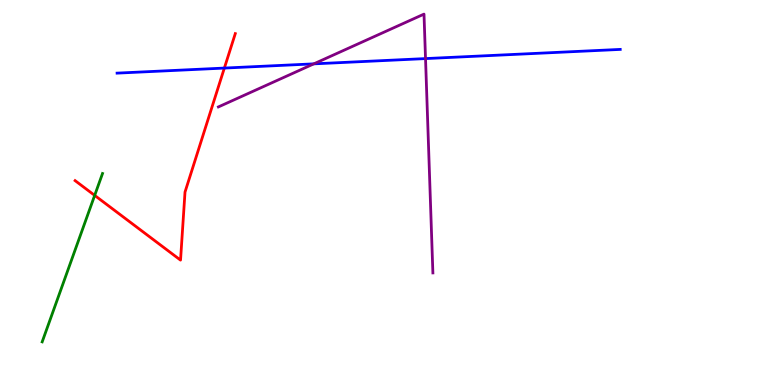[{'lines': ['blue', 'red'], 'intersections': [{'x': 2.89, 'y': 8.23}]}, {'lines': ['green', 'red'], 'intersections': [{'x': 1.22, 'y': 4.92}]}, {'lines': ['purple', 'red'], 'intersections': []}, {'lines': ['blue', 'green'], 'intersections': []}, {'lines': ['blue', 'purple'], 'intersections': [{'x': 4.05, 'y': 8.34}, {'x': 5.49, 'y': 8.48}]}, {'lines': ['green', 'purple'], 'intersections': []}]